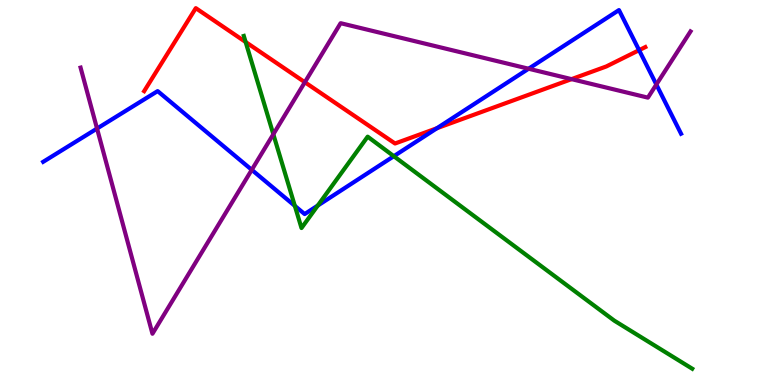[{'lines': ['blue', 'red'], 'intersections': [{'x': 5.64, 'y': 6.67}, {'x': 8.25, 'y': 8.7}]}, {'lines': ['green', 'red'], 'intersections': [{'x': 3.17, 'y': 8.91}]}, {'lines': ['purple', 'red'], 'intersections': [{'x': 3.93, 'y': 7.86}, {'x': 7.37, 'y': 7.94}]}, {'lines': ['blue', 'green'], 'intersections': [{'x': 3.8, 'y': 4.65}, {'x': 4.1, 'y': 4.66}, {'x': 5.08, 'y': 5.94}]}, {'lines': ['blue', 'purple'], 'intersections': [{'x': 1.25, 'y': 6.66}, {'x': 3.25, 'y': 5.59}, {'x': 6.82, 'y': 8.21}, {'x': 8.47, 'y': 7.8}]}, {'lines': ['green', 'purple'], 'intersections': [{'x': 3.53, 'y': 6.51}]}]